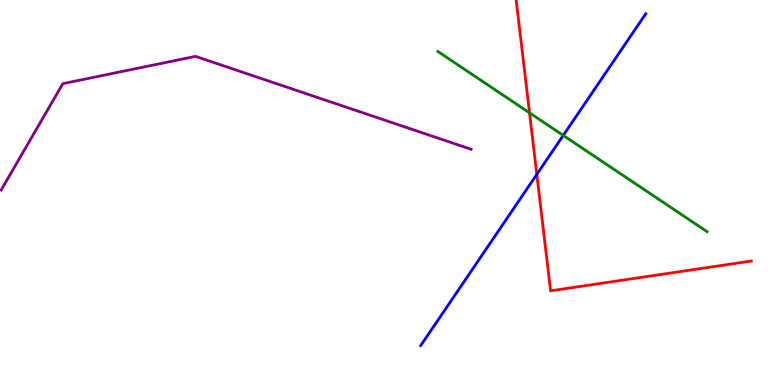[{'lines': ['blue', 'red'], 'intersections': [{'x': 6.93, 'y': 5.47}]}, {'lines': ['green', 'red'], 'intersections': [{'x': 6.83, 'y': 7.07}]}, {'lines': ['purple', 'red'], 'intersections': []}, {'lines': ['blue', 'green'], 'intersections': [{'x': 7.27, 'y': 6.48}]}, {'lines': ['blue', 'purple'], 'intersections': []}, {'lines': ['green', 'purple'], 'intersections': []}]